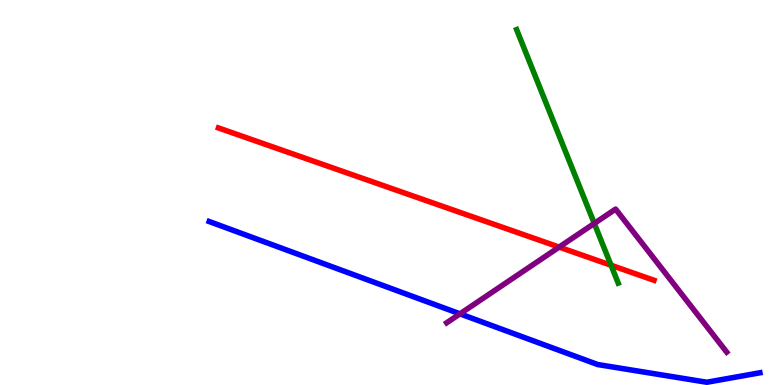[{'lines': ['blue', 'red'], 'intersections': []}, {'lines': ['green', 'red'], 'intersections': [{'x': 7.88, 'y': 3.11}]}, {'lines': ['purple', 'red'], 'intersections': [{'x': 7.21, 'y': 3.58}]}, {'lines': ['blue', 'green'], 'intersections': []}, {'lines': ['blue', 'purple'], 'intersections': [{'x': 5.94, 'y': 1.85}]}, {'lines': ['green', 'purple'], 'intersections': [{'x': 7.67, 'y': 4.2}]}]